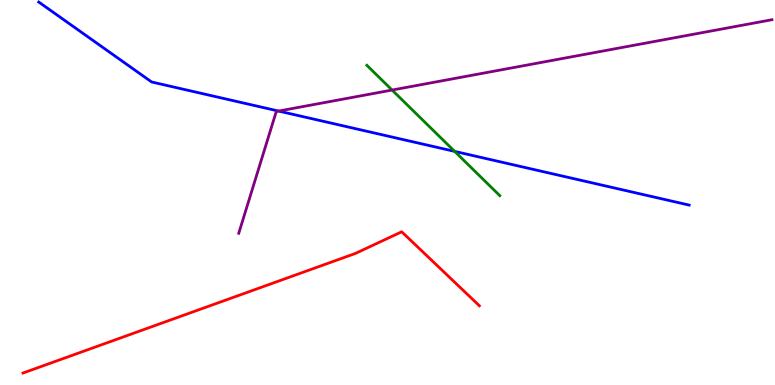[{'lines': ['blue', 'red'], 'intersections': []}, {'lines': ['green', 'red'], 'intersections': []}, {'lines': ['purple', 'red'], 'intersections': []}, {'lines': ['blue', 'green'], 'intersections': [{'x': 5.87, 'y': 6.07}]}, {'lines': ['blue', 'purple'], 'intersections': [{'x': 3.59, 'y': 7.12}]}, {'lines': ['green', 'purple'], 'intersections': [{'x': 5.06, 'y': 7.66}]}]